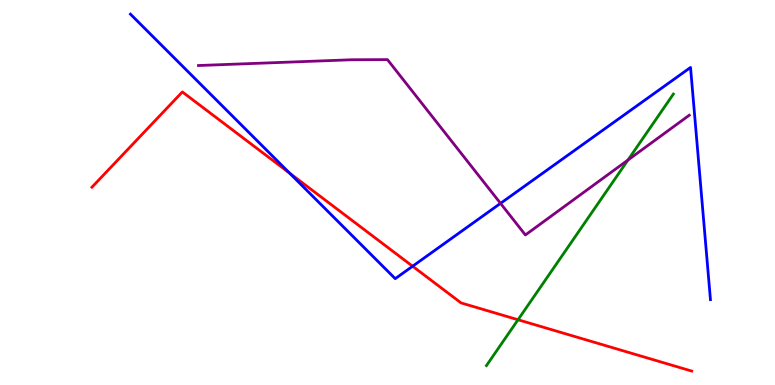[{'lines': ['blue', 'red'], 'intersections': [{'x': 3.74, 'y': 5.5}, {'x': 5.32, 'y': 3.08}]}, {'lines': ['green', 'red'], 'intersections': [{'x': 6.68, 'y': 1.69}]}, {'lines': ['purple', 'red'], 'intersections': []}, {'lines': ['blue', 'green'], 'intersections': []}, {'lines': ['blue', 'purple'], 'intersections': [{'x': 6.46, 'y': 4.72}]}, {'lines': ['green', 'purple'], 'intersections': [{'x': 8.1, 'y': 5.84}]}]